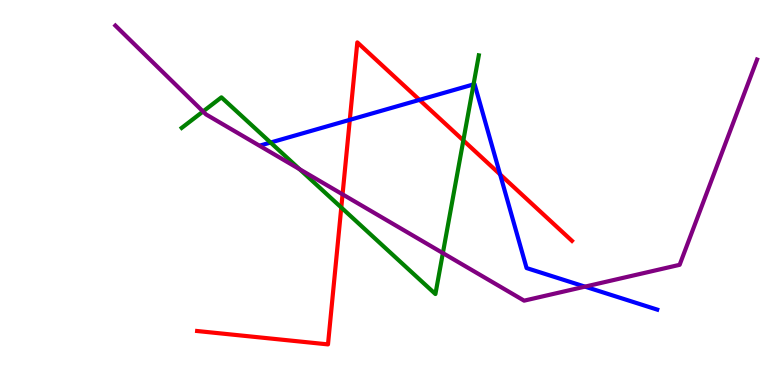[{'lines': ['blue', 'red'], 'intersections': [{'x': 4.51, 'y': 6.89}, {'x': 5.41, 'y': 7.41}, {'x': 6.45, 'y': 5.47}]}, {'lines': ['green', 'red'], 'intersections': [{'x': 4.4, 'y': 4.61}, {'x': 5.98, 'y': 6.35}]}, {'lines': ['purple', 'red'], 'intersections': [{'x': 4.42, 'y': 4.95}]}, {'lines': ['blue', 'green'], 'intersections': [{'x': 3.49, 'y': 6.3}, {'x': 6.11, 'y': 7.81}]}, {'lines': ['blue', 'purple'], 'intersections': [{'x': 7.55, 'y': 2.56}]}, {'lines': ['green', 'purple'], 'intersections': [{'x': 2.62, 'y': 7.1}, {'x': 3.87, 'y': 5.61}, {'x': 5.71, 'y': 3.43}]}]